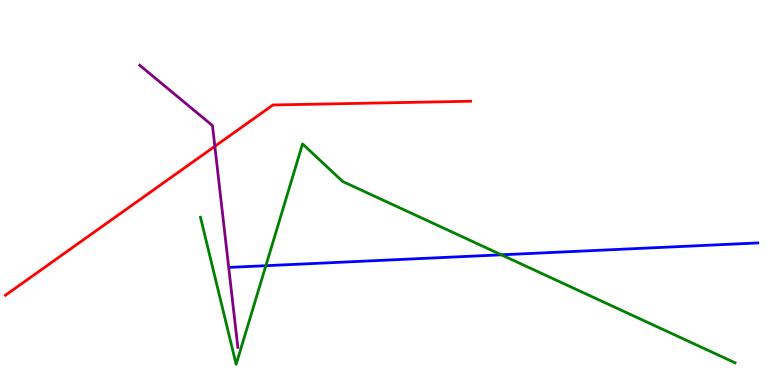[{'lines': ['blue', 'red'], 'intersections': []}, {'lines': ['green', 'red'], 'intersections': []}, {'lines': ['purple', 'red'], 'intersections': [{'x': 2.77, 'y': 6.2}]}, {'lines': ['blue', 'green'], 'intersections': [{'x': 3.43, 'y': 3.1}, {'x': 6.47, 'y': 3.38}]}, {'lines': ['blue', 'purple'], 'intersections': []}, {'lines': ['green', 'purple'], 'intersections': []}]